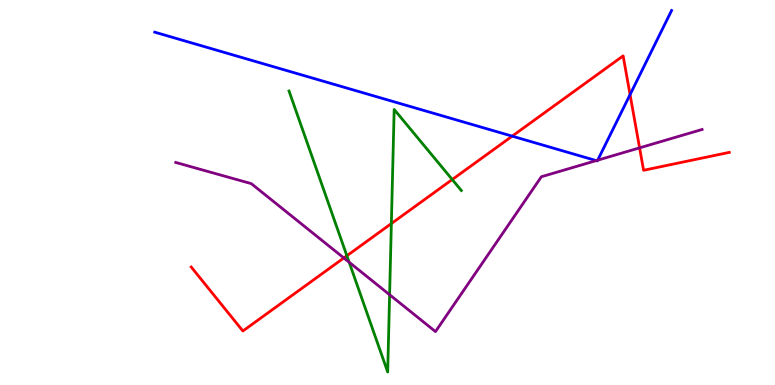[{'lines': ['blue', 'red'], 'intersections': [{'x': 6.61, 'y': 6.46}, {'x': 8.13, 'y': 7.54}]}, {'lines': ['green', 'red'], 'intersections': [{'x': 4.48, 'y': 3.36}, {'x': 5.05, 'y': 4.19}, {'x': 5.84, 'y': 5.34}]}, {'lines': ['purple', 'red'], 'intersections': [{'x': 4.44, 'y': 3.3}, {'x': 8.25, 'y': 6.16}]}, {'lines': ['blue', 'green'], 'intersections': []}, {'lines': ['blue', 'purple'], 'intersections': [{'x': 7.69, 'y': 5.83}, {'x': 7.71, 'y': 5.84}]}, {'lines': ['green', 'purple'], 'intersections': [{'x': 4.51, 'y': 3.19}, {'x': 5.03, 'y': 2.34}]}]